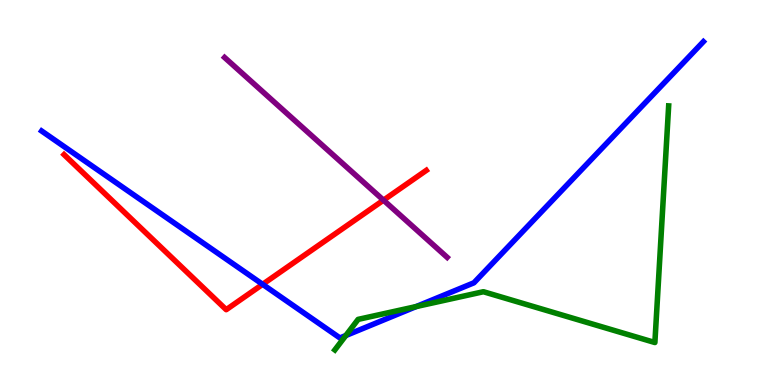[{'lines': ['blue', 'red'], 'intersections': [{'x': 3.39, 'y': 2.62}]}, {'lines': ['green', 'red'], 'intersections': []}, {'lines': ['purple', 'red'], 'intersections': [{'x': 4.95, 'y': 4.8}]}, {'lines': ['blue', 'green'], 'intersections': [{'x': 4.46, 'y': 1.29}, {'x': 5.37, 'y': 2.04}]}, {'lines': ['blue', 'purple'], 'intersections': []}, {'lines': ['green', 'purple'], 'intersections': []}]